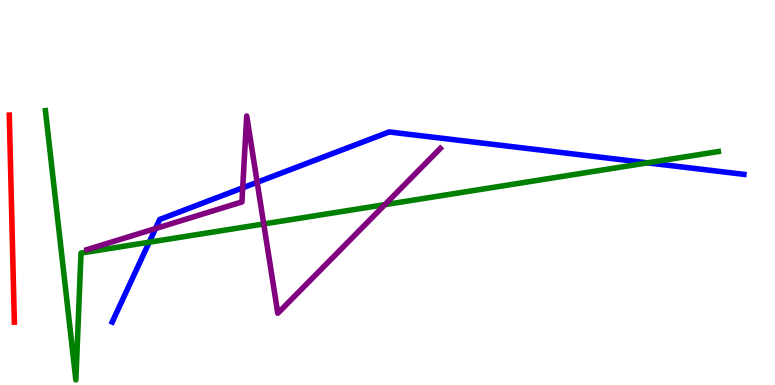[{'lines': ['blue', 'red'], 'intersections': []}, {'lines': ['green', 'red'], 'intersections': []}, {'lines': ['purple', 'red'], 'intersections': []}, {'lines': ['blue', 'green'], 'intersections': [{'x': 1.92, 'y': 3.71}, {'x': 8.36, 'y': 5.77}]}, {'lines': ['blue', 'purple'], 'intersections': [{'x': 2.01, 'y': 4.06}, {'x': 3.13, 'y': 5.12}, {'x': 3.32, 'y': 5.26}]}, {'lines': ['green', 'purple'], 'intersections': [{'x': 3.4, 'y': 4.18}, {'x': 4.97, 'y': 4.68}]}]